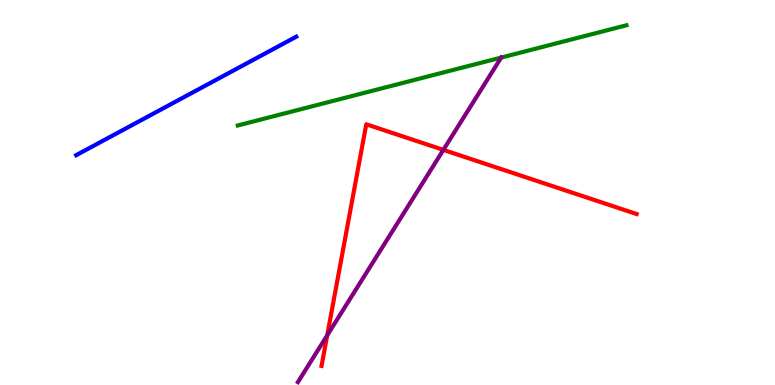[{'lines': ['blue', 'red'], 'intersections': []}, {'lines': ['green', 'red'], 'intersections': []}, {'lines': ['purple', 'red'], 'intersections': [{'x': 4.22, 'y': 1.29}, {'x': 5.72, 'y': 6.11}]}, {'lines': ['blue', 'green'], 'intersections': []}, {'lines': ['blue', 'purple'], 'intersections': []}, {'lines': ['green', 'purple'], 'intersections': [{'x': 6.47, 'y': 8.5}]}]